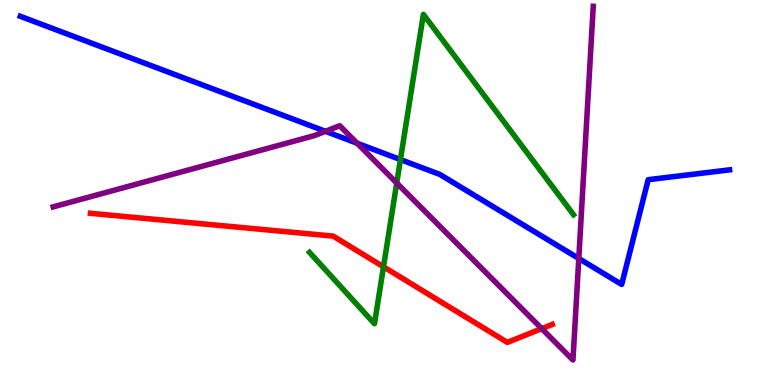[{'lines': ['blue', 'red'], 'intersections': []}, {'lines': ['green', 'red'], 'intersections': [{'x': 4.95, 'y': 3.07}]}, {'lines': ['purple', 'red'], 'intersections': [{'x': 6.99, 'y': 1.46}]}, {'lines': ['blue', 'green'], 'intersections': [{'x': 5.17, 'y': 5.86}]}, {'lines': ['blue', 'purple'], 'intersections': [{'x': 4.2, 'y': 6.59}, {'x': 4.61, 'y': 6.28}, {'x': 7.47, 'y': 3.29}]}, {'lines': ['green', 'purple'], 'intersections': [{'x': 5.12, 'y': 5.25}]}]